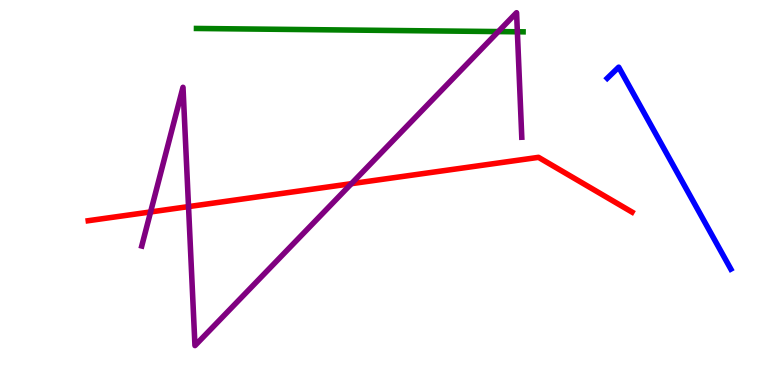[{'lines': ['blue', 'red'], 'intersections': []}, {'lines': ['green', 'red'], 'intersections': []}, {'lines': ['purple', 'red'], 'intersections': [{'x': 1.94, 'y': 4.5}, {'x': 2.43, 'y': 4.63}, {'x': 4.53, 'y': 5.23}]}, {'lines': ['blue', 'green'], 'intersections': []}, {'lines': ['blue', 'purple'], 'intersections': []}, {'lines': ['green', 'purple'], 'intersections': [{'x': 6.43, 'y': 9.18}, {'x': 6.68, 'y': 9.17}]}]